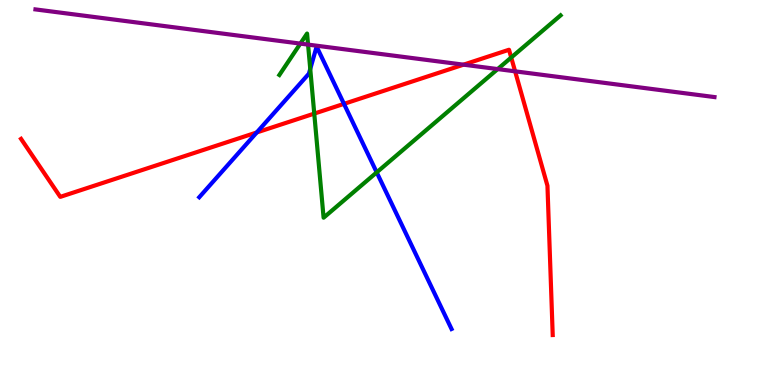[{'lines': ['blue', 'red'], 'intersections': [{'x': 3.31, 'y': 6.56}, {'x': 4.44, 'y': 7.3}]}, {'lines': ['green', 'red'], 'intersections': [{'x': 4.05, 'y': 7.05}, {'x': 6.6, 'y': 8.51}]}, {'lines': ['purple', 'red'], 'intersections': [{'x': 5.98, 'y': 8.32}, {'x': 6.65, 'y': 8.15}]}, {'lines': ['blue', 'green'], 'intersections': [{'x': 4.0, 'y': 8.21}, {'x': 4.86, 'y': 5.52}]}, {'lines': ['blue', 'purple'], 'intersections': []}, {'lines': ['green', 'purple'], 'intersections': [{'x': 3.88, 'y': 8.87}, {'x': 3.98, 'y': 8.84}, {'x': 6.42, 'y': 8.21}]}]